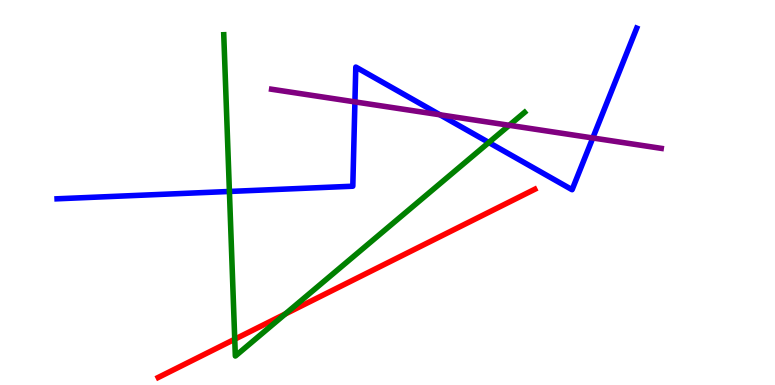[{'lines': ['blue', 'red'], 'intersections': []}, {'lines': ['green', 'red'], 'intersections': [{'x': 3.03, 'y': 1.19}, {'x': 3.68, 'y': 1.85}]}, {'lines': ['purple', 'red'], 'intersections': []}, {'lines': ['blue', 'green'], 'intersections': [{'x': 2.96, 'y': 5.03}, {'x': 6.31, 'y': 6.3}]}, {'lines': ['blue', 'purple'], 'intersections': [{'x': 4.58, 'y': 7.35}, {'x': 5.68, 'y': 7.02}, {'x': 7.65, 'y': 6.42}]}, {'lines': ['green', 'purple'], 'intersections': [{'x': 6.57, 'y': 6.75}]}]